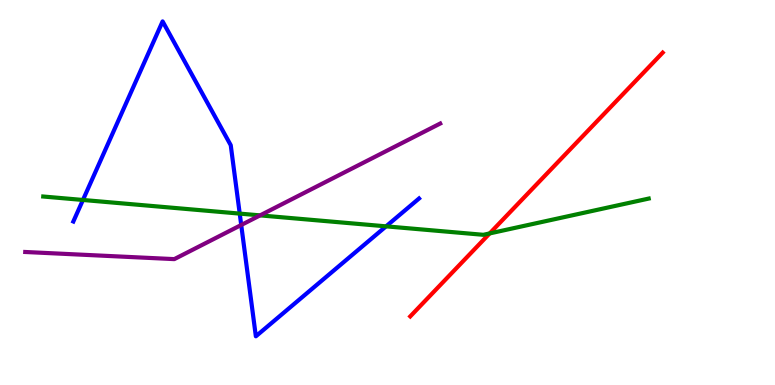[{'lines': ['blue', 'red'], 'intersections': []}, {'lines': ['green', 'red'], 'intersections': [{'x': 6.32, 'y': 3.94}]}, {'lines': ['purple', 'red'], 'intersections': []}, {'lines': ['blue', 'green'], 'intersections': [{'x': 1.07, 'y': 4.81}, {'x': 3.09, 'y': 4.45}, {'x': 4.98, 'y': 4.12}]}, {'lines': ['blue', 'purple'], 'intersections': [{'x': 3.11, 'y': 4.16}]}, {'lines': ['green', 'purple'], 'intersections': [{'x': 3.36, 'y': 4.41}]}]